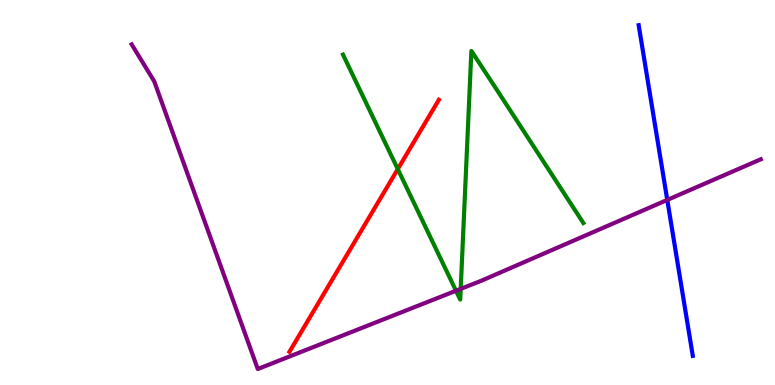[{'lines': ['blue', 'red'], 'intersections': []}, {'lines': ['green', 'red'], 'intersections': [{'x': 5.13, 'y': 5.61}]}, {'lines': ['purple', 'red'], 'intersections': []}, {'lines': ['blue', 'green'], 'intersections': []}, {'lines': ['blue', 'purple'], 'intersections': [{'x': 8.61, 'y': 4.81}]}, {'lines': ['green', 'purple'], 'intersections': [{'x': 5.88, 'y': 2.45}, {'x': 5.94, 'y': 2.5}]}]